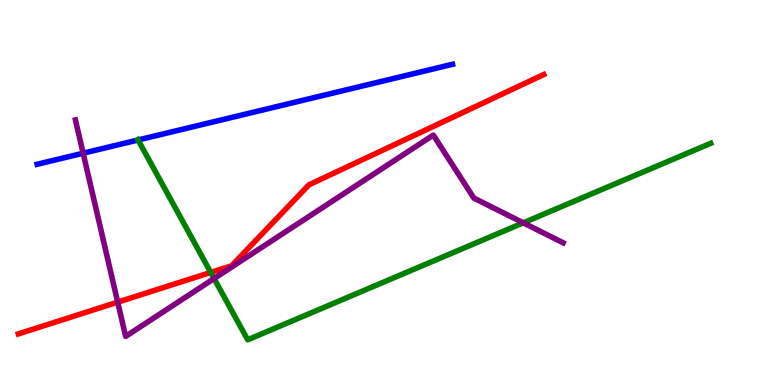[{'lines': ['blue', 'red'], 'intersections': []}, {'lines': ['green', 'red'], 'intersections': [{'x': 2.72, 'y': 2.92}]}, {'lines': ['purple', 'red'], 'intersections': [{'x': 1.52, 'y': 2.15}]}, {'lines': ['blue', 'green'], 'intersections': [{'x': 1.78, 'y': 6.36}]}, {'lines': ['blue', 'purple'], 'intersections': [{'x': 1.07, 'y': 6.02}]}, {'lines': ['green', 'purple'], 'intersections': [{'x': 2.76, 'y': 2.77}, {'x': 6.75, 'y': 4.21}]}]